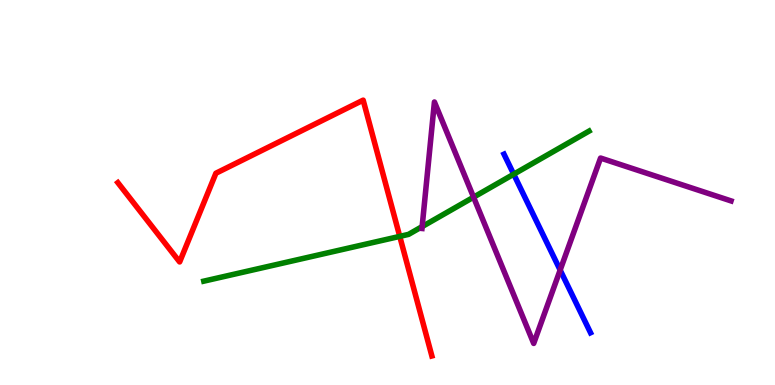[{'lines': ['blue', 'red'], 'intersections': []}, {'lines': ['green', 'red'], 'intersections': [{'x': 5.16, 'y': 3.86}]}, {'lines': ['purple', 'red'], 'intersections': []}, {'lines': ['blue', 'green'], 'intersections': [{'x': 6.63, 'y': 5.47}]}, {'lines': ['blue', 'purple'], 'intersections': [{'x': 7.23, 'y': 2.99}]}, {'lines': ['green', 'purple'], 'intersections': [{'x': 5.45, 'y': 4.11}, {'x': 6.11, 'y': 4.88}]}]